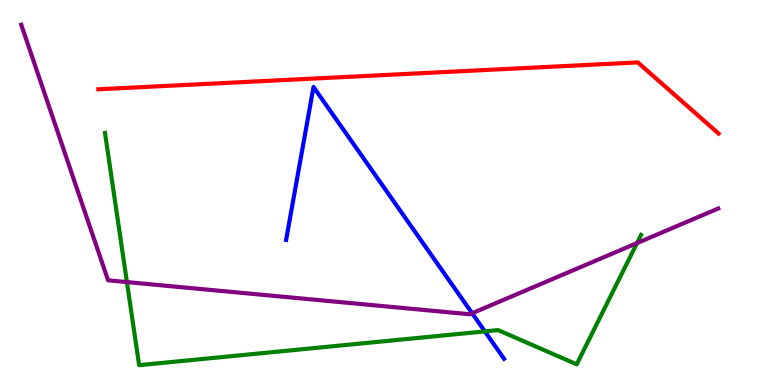[{'lines': ['blue', 'red'], 'intersections': []}, {'lines': ['green', 'red'], 'intersections': []}, {'lines': ['purple', 'red'], 'intersections': []}, {'lines': ['blue', 'green'], 'intersections': [{'x': 6.26, 'y': 1.39}]}, {'lines': ['blue', 'purple'], 'intersections': [{'x': 6.09, 'y': 1.86}]}, {'lines': ['green', 'purple'], 'intersections': [{'x': 1.64, 'y': 2.67}, {'x': 8.22, 'y': 3.69}]}]